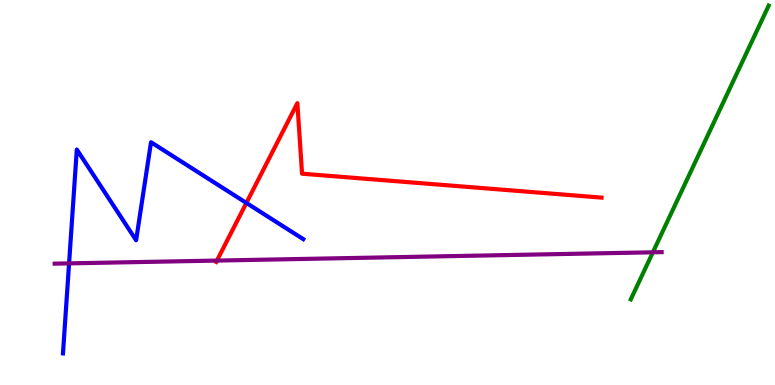[{'lines': ['blue', 'red'], 'intersections': [{'x': 3.18, 'y': 4.73}]}, {'lines': ['green', 'red'], 'intersections': []}, {'lines': ['purple', 'red'], 'intersections': [{'x': 2.8, 'y': 3.23}]}, {'lines': ['blue', 'green'], 'intersections': []}, {'lines': ['blue', 'purple'], 'intersections': [{'x': 0.891, 'y': 3.16}]}, {'lines': ['green', 'purple'], 'intersections': [{'x': 8.42, 'y': 3.45}]}]